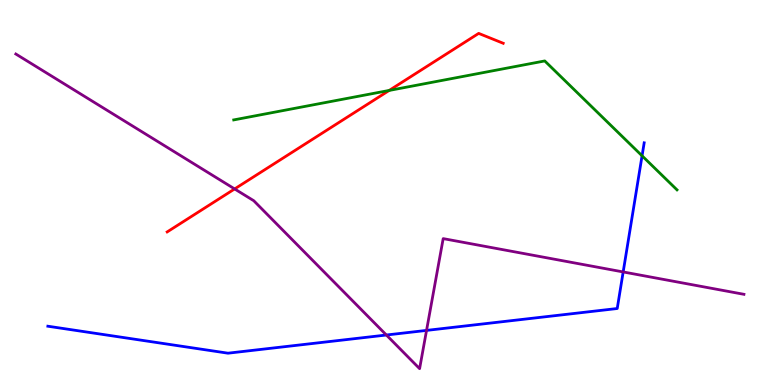[{'lines': ['blue', 'red'], 'intersections': []}, {'lines': ['green', 'red'], 'intersections': [{'x': 5.02, 'y': 7.65}]}, {'lines': ['purple', 'red'], 'intersections': [{'x': 3.03, 'y': 5.09}]}, {'lines': ['blue', 'green'], 'intersections': [{'x': 8.28, 'y': 5.95}]}, {'lines': ['blue', 'purple'], 'intersections': [{'x': 4.99, 'y': 1.3}, {'x': 5.5, 'y': 1.42}, {'x': 8.04, 'y': 2.94}]}, {'lines': ['green', 'purple'], 'intersections': []}]